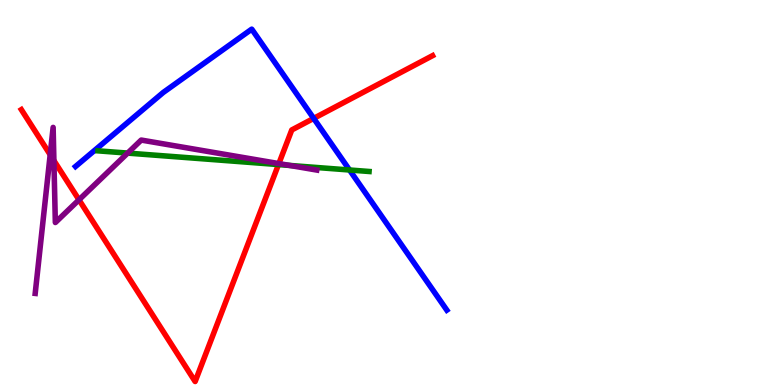[{'lines': ['blue', 'red'], 'intersections': [{'x': 4.05, 'y': 6.93}]}, {'lines': ['green', 'red'], 'intersections': [{'x': 3.59, 'y': 5.73}]}, {'lines': ['purple', 'red'], 'intersections': [{'x': 0.647, 'y': 5.98}, {'x': 0.696, 'y': 5.83}, {'x': 1.02, 'y': 4.81}, {'x': 3.6, 'y': 5.75}]}, {'lines': ['blue', 'green'], 'intersections': [{'x': 4.51, 'y': 5.58}]}, {'lines': ['blue', 'purple'], 'intersections': []}, {'lines': ['green', 'purple'], 'intersections': [{'x': 1.65, 'y': 6.02}, {'x': 3.74, 'y': 5.7}]}]